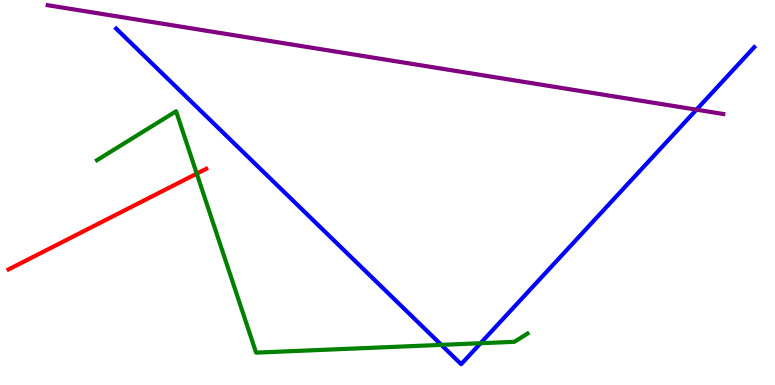[{'lines': ['blue', 'red'], 'intersections': []}, {'lines': ['green', 'red'], 'intersections': [{'x': 2.54, 'y': 5.49}]}, {'lines': ['purple', 'red'], 'intersections': []}, {'lines': ['blue', 'green'], 'intersections': [{'x': 5.69, 'y': 1.04}, {'x': 6.2, 'y': 1.08}]}, {'lines': ['blue', 'purple'], 'intersections': [{'x': 8.99, 'y': 7.15}]}, {'lines': ['green', 'purple'], 'intersections': []}]